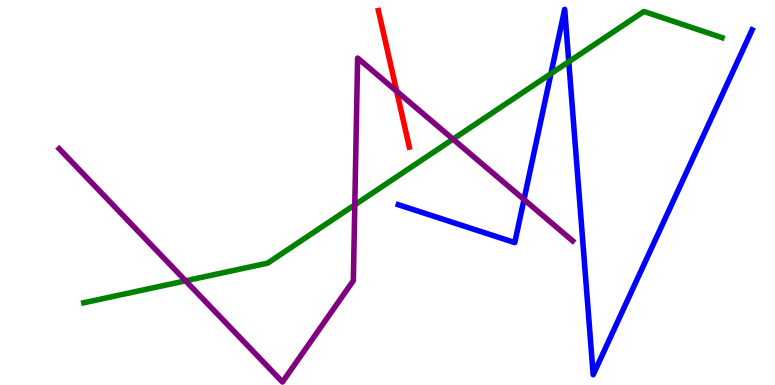[{'lines': ['blue', 'red'], 'intersections': []}, {'lines': ['green', 'red'], 'intersections': []}, {'lines': ['purple', 'red'], 'intersections': [{'x': 5.12, 'y': 7.63}]}, {'lines': ['blue', 'green'], 'intersections': [{'x': 7.11, 'y': 8.09}, {'x': 7.34, 'y': 8.4}]}, {'lines': ['blue', 'purple'], 'intersections': [{'x': 6.76, 'y': 4.82}]}, {'lines': ['green', 'purple'], 'intersections': [{'x': 2.39, 'y': 2.71}, {'x': 4.58, 'y': 4.68}, {'x': 5.85, 'y': 6.39}]}]